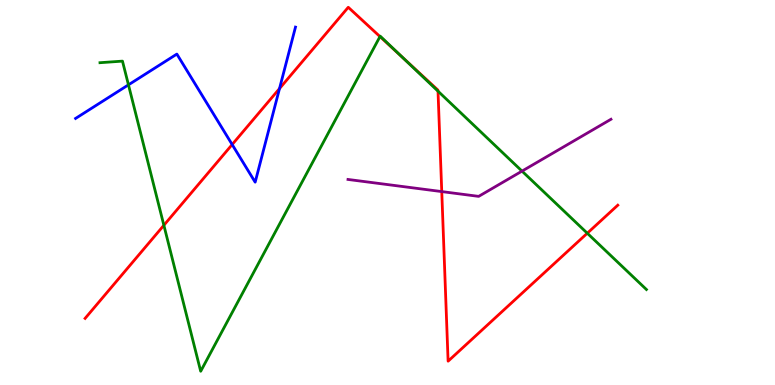[{'lines': ['blue', 'red'], 'intersections': [{'x': 3.0, 'y': 6.25}, {'x': 3.61, 'y': 7.7}]}, {'lines': ['green', 'red'], 'intersections': [{'x': 2.11, 'y': 4.15}, {'x': 4.9, 'y': 9.05}, {'x': 5.19, 'y': 8.51}, {'x': 5.65, 'y': 7.63}, {'x': 7.58, 'y': 3.94}]}, {'lines': ['purple', 'red'], 'intersections': [{'x': 5.7, 'y': 5.02}]}, {'lines': ['blue', 'green'], 'intersections': [{'x': 1.66, 'y': 7.8}]}, {'lines': ['blue', 'purple'], 'intersections': []}, {'lines': ['green', 'purple'], 'intersections': [{'x': 6.74, 'y': 5.56}]}]